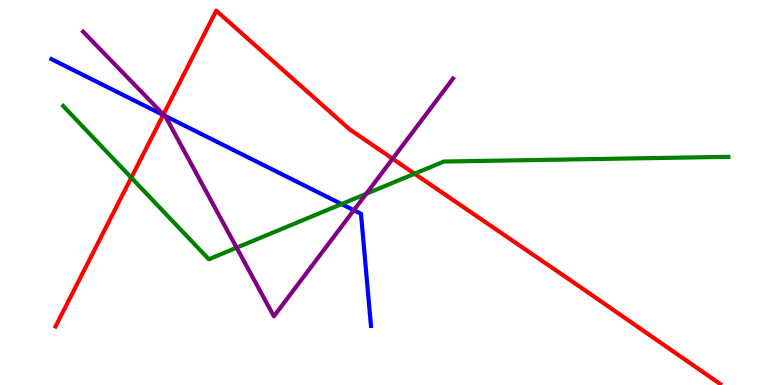[{'lines': ['blue', 'red'], 'intersections': [{'x': 2.11, 'y': 7.01}]}, {'lines': ['green', 'red'], 'intersections': [{'x': 1.69, 'y': 5.39}, {'x': 5.35, 'y': 5.49}]}, {'lines': ['purple', 'red'], 'intersections': [{'x': 2.11, 'y': 7.03}, {'x': 5.07, 'y': 5.88}]}, {'lines': ['blue', 'green'], 'intersections': [{'x': 4.41, 'y': 4.7}]}, {'lines': ['blue', 'purple'], 'intersections': [{'x': 2.12, 'y': 7.0}, {'x': 4.57, 'y': 4.54}]}, {'lines': ['green', 'purple'], 'intersections': [{'x': 3.05, 'y': 3.57}, {'x': 4.72, 'y': 4.97}]}]